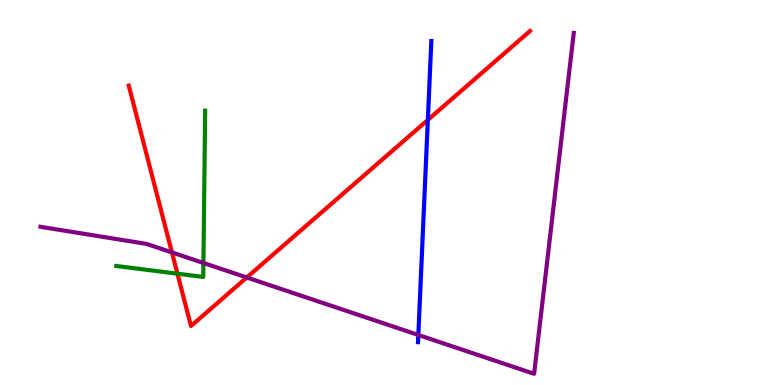[{'lines': ['blue', 'red'], 'intersections': [{'x': 5.52, 'y': 6.89}]}, {'lines': ['green', 'red'], 'intersections': [{'x': 2.29, 'y': 2.89}]}, {'lines': ['purple', 'red'], 'intersections': [{'x': 2.22, 'y': 3.44}, {'x': 3.18, 'y': 2.79}]}, {'lines': ['blue', 'green'], 'intersections': []}, {'lines': ['blue', 'purple'], 'intersections': [{'x': 5.4, 'y': 1.3}]}, {'lines': ['green', 'purple'], 'intersections': [{'x': 2.62, 'y': 3.17}]}]